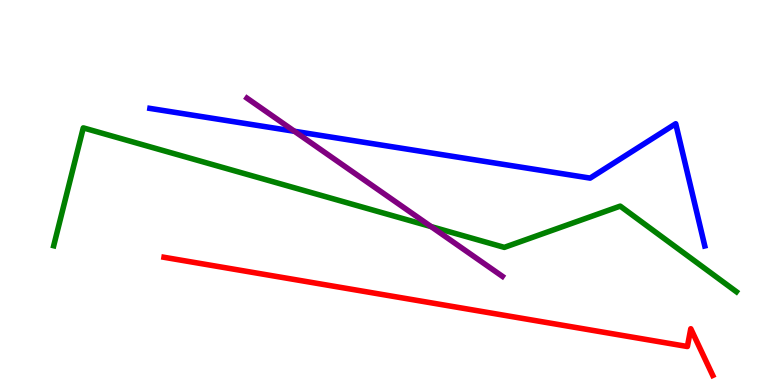[{'lines': ['blue', 'red'], 'intersections': []}, {'lines': ['green', 'red'], 'intersections': []}, {'lines': ['purple', 'red'], 'intersections': []}, {'lines': ['blue', 'green'], 'intersections': []}, {'lines': ['blue', 'purple'], 'intersections': [{'x': 3.8, 'y': 6.59}]}, {'lines': ['green', 'purple'], 'intersections': [{'x': 5.56, 'y': 4.11}]}]